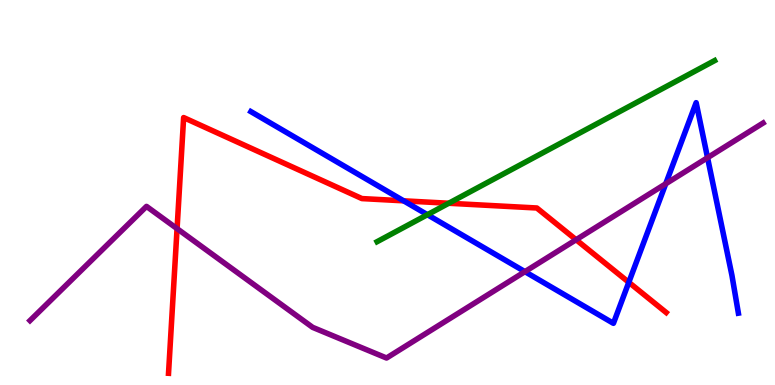[{'lines': ['blue', 'red'], 'intersections': [{'x': 5.21, 'y': 4.78}, {'x': 8.11, 'y': 2.67}]}, {'lines': ['green', 'red'], 'intersections': [{'x': 5.79, 'y': 4.72}]}, {'lines': ['purple', 'red'], 'intersections': [{'x': 2.28, 'y': 4.06}, {'x': 7.43, 'y': 3.77}]}, {'lines': ['blue', 'green'], 'intersections': [{'x': 5.51, 'y': 4.42}]}, {'lines': ['blue', 'purple'], 'intersections': [{'x': 6.77, 'y': 2.94}, {'x': 8.59, 'y': 5.23}, {'x': 9.13, 'y': 5.9}]}, {'lines': ['green', 'purple'], 'intersections': []}]